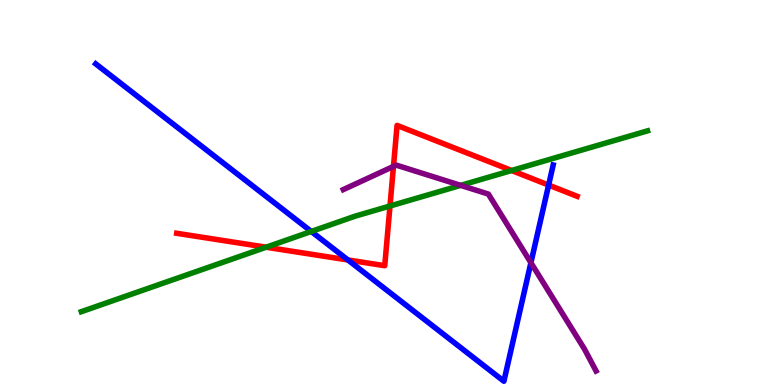[{'lines': ['blue', 'red'], 'intersections': [{'x': 4.49, 'y': 3.25}, {'x': 7.08, 'y': 5.19}]}, {'lines': ['green', 'red'], 'intersections': [{'x': 3.43, 'y': 3.58}, {'x': 5.03, 'y': 4.65}, {'x': 6.6, 'y': 5.57}]}, {'lines': ['purple', 'red'], 'intersections': [{'x': 5.08, 'y': 5.68}]}, {'lines': ['blue', 'green'], 'intersections': [{'x': 4.02, 'y': 3.99}]}, {'lines': ['blue', 'purple'], 'intersections': [{'x': 6.85, 'y': 3.18}]}, {'lines': ['green', 'purple'], 'intersections': [{'x': 5.94, 'y': 5.19}]}]